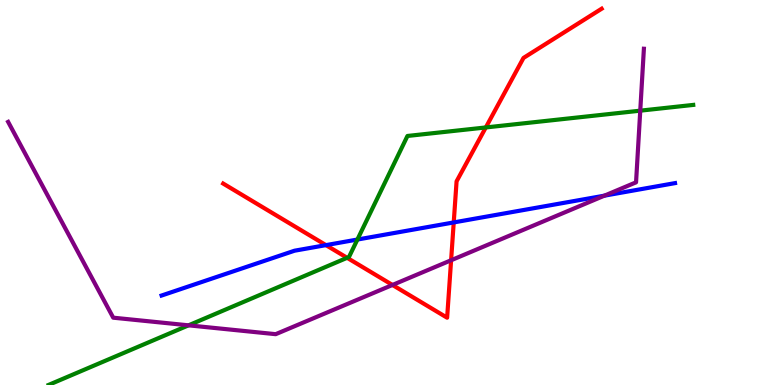[{'lines': ['blue', 'red'], 'intersections': [{'x': 4.21, 'y': 3.63}, {'x': 5.85, 'y': 4.22}]}, {'lines': ['green', 'red'], 'intersections': [{'x': 4.48, 'y': 3.3}, {'x': 6.27, 'y': 6.69}]}, {'lines': ['purple', 'red'], 'intersections': [{'x': 5.06, 'y': 2.6}, {'x': 5.82, 'y': 3.24}]}, {'lines': ['blue', 'green'], 'intersections': [{'x': 4.61, 'y': 3.78}]}, {'lines': ['blue', 'purple'], 'intersections': [{'x': 7.8, 'y': 4.92}]}, {'lines': ['green', 'purple'], 'intersections': [{'x': 2.43, 'y': 1.55}, {'x': 8.26, 'y': 7.13}]}]